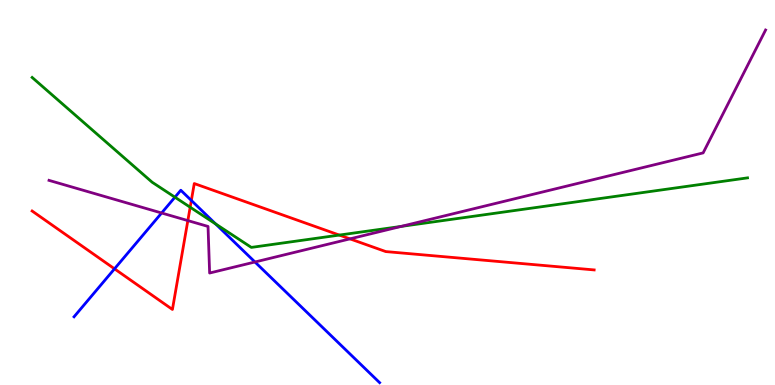[{'lines': ['blue', 'red'], 'intersections': [{'x': 1.48, 'y': 3.02}, {'x': 2.47, 'y': 4.79}]}, {'lines': ['green', 'red'], 'intersections': [{'x': 2.45, 'y': 4.62}, {'x': 4.38, 'y': 3.89}]}, {'lines': ['purple', 'red'], 'intersections': [{'x': 2.42, 'y': 4.27}, {'x': 4.52, 'y': 3.8}]}, {'lines': ['blue', 'green'], 'intersections': [{'x': 2.26, 'y': 4.88}, {'x': 2.78, 'y': 4.18}]}, {'lines': ['blue', 'purple'], 'intersections': [{'x': 2.09, 'y': 4.47}, {'x': 3.29, 'y': 3.19}]}, {'lines': ['green', 'purple'], 'intersections': [{'x': 5.18, 'y': 4.12}]}]